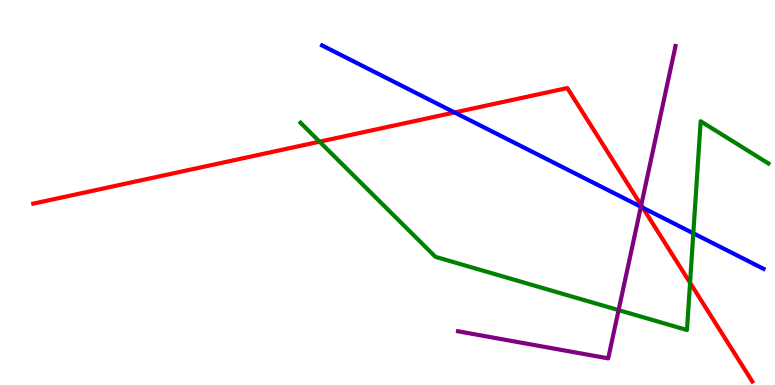[{'lines': ['blue', 'red'], 'intersections': [{'x': 5.87, 'y': 7.08}, {'x': 8.29, 'y': 4.61}]}, {'lines': ['green', 'red'], 'intersections': [{'x': 4.12, 'y': 6.32}, {'x': 8.9, 'y': 2.65}]}, {'lines': ['purple', 'red'], 'intersections': [{'x': 8.27, 'y': 4.67}]}, {'lines': ['blue', 'green'], 'intersections': [{'x': 8.95, 'y': 3.94}]}, {'lines': ['blue', 'purple'], 'intersections': [{'x': 8.27, 'y': 4.63}]}, {'lines': ['green', 'purple'], 'intersections': [{'x': 7.98, 'y': 1.95}]}]